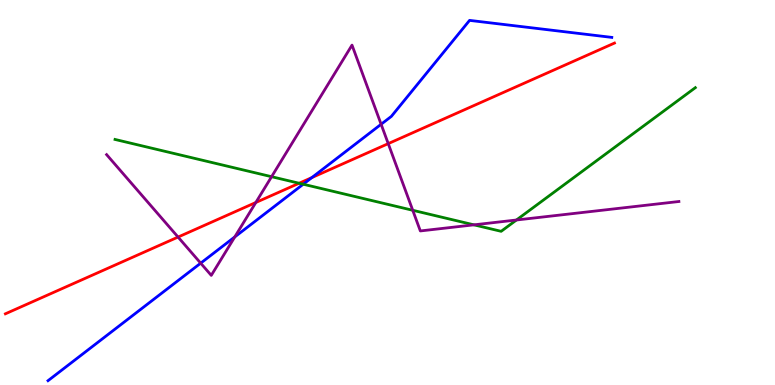[{'lines': ['blue', 'red'], 'intersections': [{'x': 4.02, 'y': 5.39}]}, {'lines': ['green', 'red'], 'intersections': [{'x': 3.86, 'y': 5.24}]}, {'lines': ['purple', 'red'], 'intersections': [{'x': 2.3, 'y': 3.84}, {'x': 3.3, 'y': 4.74}, {'x': 5.01, 'y': 6.27}]}, {'lines': ['blue', 'green'], 'intersections': [{'x': 3.91, 'y': 5.21}]}, {'lines': ['blue', 'purple'], 'intersections': [{'x': 2.59, 'y': 3.16}, {'x': 3.03, 'y': 3.85}, {'x': 4.92, 'y': 6.77}]}, {'lines': ['green', 'purple'], 'intersections': [{'x': 3.5, 'y': 5.41}, {'x': 5.33, 'y': 4.54}, {'x': 6.12, 'y': 4.16}, {'x': 6.66, 'y': 4.29}]}]